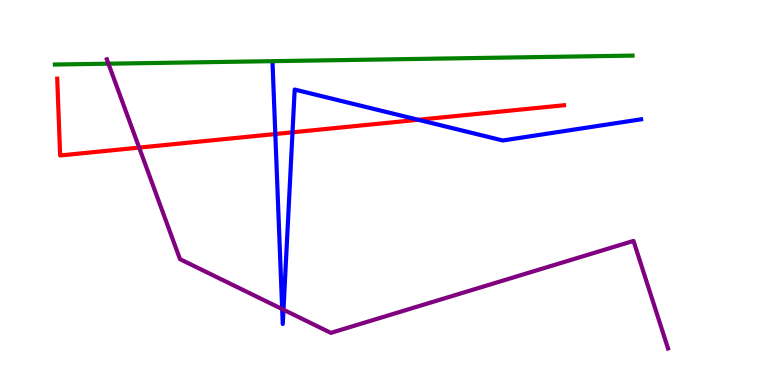[{'lines': ['blue', 'red'], 'intersections': [{'x': 3.55, 'y': 6.52}, {'x': 3.77, 'y': 6.56}, {'x': 5.4, 'y': 6.89}]}, {'lines': ['green', 'red'], 'intersections': []}, {'lines': ['purple', 'red'], 'intersections': [{'x': 1.8, 'y': 6.17}]}, {'lines': ['blue', 'green'], 'intersections': []}, {'lines': ['blue', 'purple'], 'intersections': [{'x': 3.64, 'y': 1.97}, {'x': 3.66, 'y': 1.96}]}, {'lines': ['green', 'purple'], 'intersections': [{'x': 1.4, 'y': 8.35}]}]